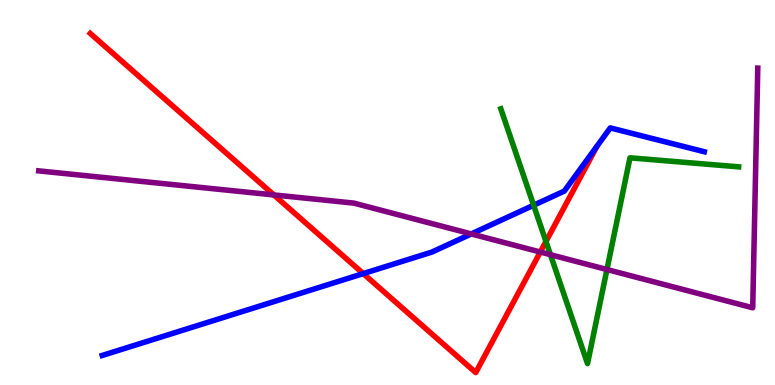[{'lines': ['blue', 'red'], 'intersections': [{'x': 4.69, 'y': 2.89}]}, {'lines': ['green', 'red'], 'intersections': [{'x': 7.04, 'y': 3.73}]}, {'lines': ['purple', 'red'], 'intersections': [{'x': 3.53, 'y': 4.94}, {'x': 6.97, 'y': 3.45}]}, {'lines': ['blue', 'green'], 'intersections': [{'x': 6.89, 'y': 4.67}]}, {'lines': ['blue', 'purple'], 'intersections': [{'x': 6.08, 'y': 3.92}]}, {'lines': ['green', 'purple'], 'intersections': [{'x': 7.1, 'y': 3.38}, {'x': 7.83, 'y': 3.0}]}]